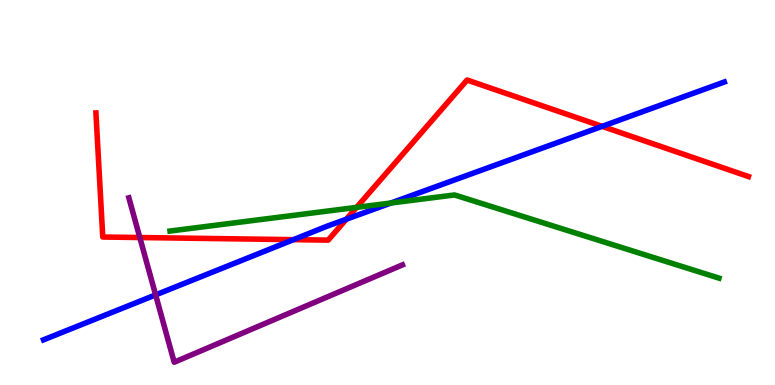[{'lines': ['blue', 'red'], 'intersections': [{'x': 3.79, 'y': 3.78}, {'x': 4.47, 'y': 4.31}, {'x': 7.77, 'y': 6.72}]}, {'lines': ['green', 'red'], 'intersections': [{'x': 4.6, 'y': 4.61}]}, {'lines': ['purple', 'red'], 'intersections': [{'x': 1.8, 'y': 3.83}]}, {'lines': ['blue', 'green'], 'intersections': [{'x': 5.04, 'y': 4.73}]}, {'lines': ['blue', 'purple'], 'intersections': [{'x': 2.01, 'y': 2.34}]}, {'lines': ['green', 'purple'], 'intersections': []}]